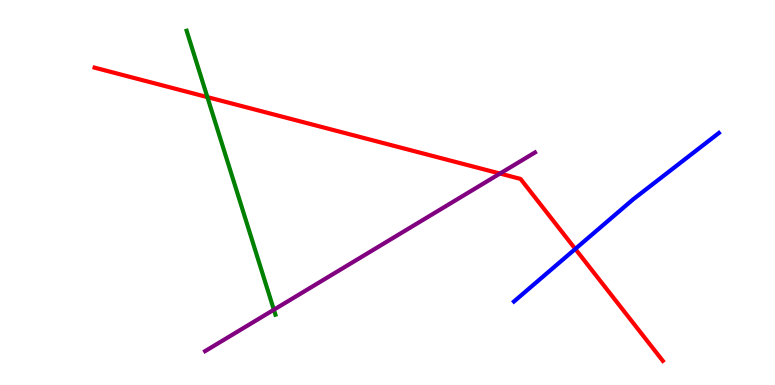[{'lines': ['blue', 'red'], 'intersections': [{'x': 7.42, 'y': 3.53}]}, {'lines': ['green', 'red'], 'intersections': [{'x': 2.68, 'y': 7.48}]}, {'lines': ['purple', 'red'], 'intersections': [{'x': 6.45, 'y': 5.49}]}, {'lines': ['blue', 'green'], 'intersections': []}, {'lines': ['blue', 'purple'], 'intersections': []}, {'lines': ['green', 'purple'], 'intersections': [{'x': 3.53, 'y': 1.96}]}]